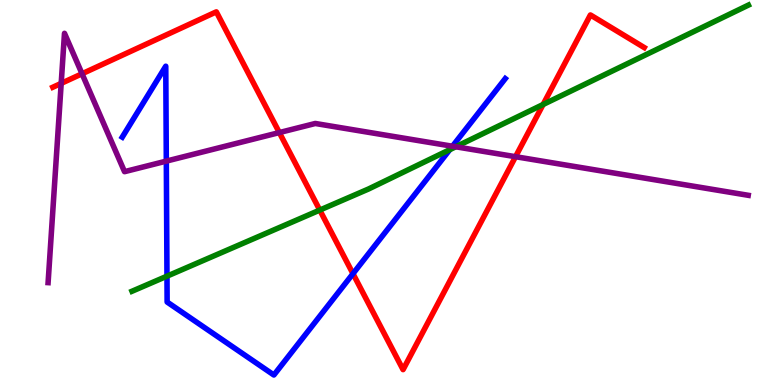[{'lines': ['blue', 'red'], 'intersections': [{'x': 4.55, 'y': 2.89}]}, {'lines': ['green', 'red'], 'intersections': [{'x': 4.13, 'y': 4.54}, {'x': 7.01, 'y': 7.29}]}, {'lines': ['purple', 'red'], 'intersections': [{'x': 0.79, 'y': 7.83}, {'x': 1.06, 'y': 8.08}, {'x': 3.6, 'y': 6.56}, {'x': 6.65, 'y': 5.93}]}, {'lines': ['blue', 'green'], 'intersections': [{'x': 2.15, 'y': 2.83}, {'x': 5.8, 'y': 6.11}]}, {'lines': ['blue', 'purple'], 'intersections': [{'x': 2.15, 'y': 5.82}, {'x': 5.84, 'y': 6.2}]}, {'lines': ['green', 'purple'], 'intersections': [{'x': 5.88, 'y': 6.19}]}]